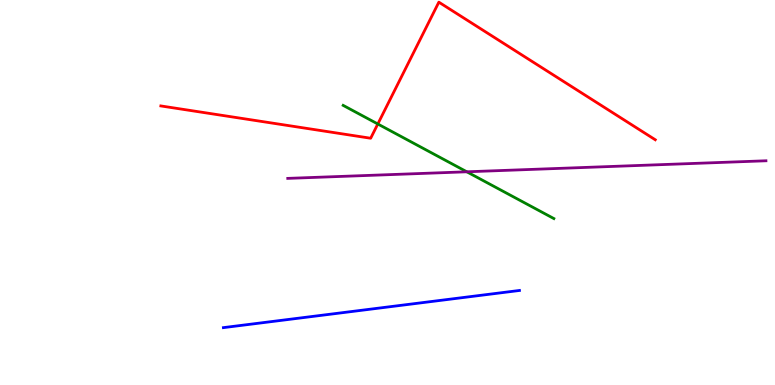[{'lines': ['blue', 'red'], 'intersections': []}, {'lines': ['green', 'red'], 'intersections': [{'x': 4.87, 'y': 6.78}]}, {'lines': ['purple', 'red'], 'intersections': []}, {'lines': ['blue', 'green'], 'intersections': []}, {'lines': ['blue', 'purple'], 'intersections': []}, {'lines': ['green', 'purple'], 'intersections': [{'x': 6.02, 'y': 5.54}]}]